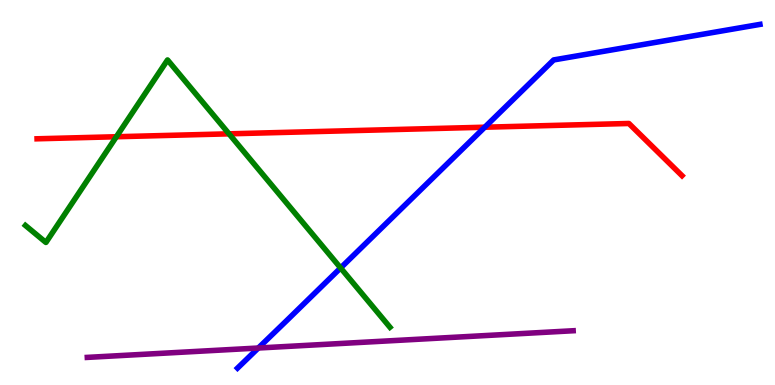[{'lines': ['blue', 'red'], 'intersections': [{'x': 6.26, 'y': 6.7}]}, {'lines': ['green', 'red'], 'intersections': [{'x': 1.5, 'y': 6.45}, {'x': 2.96, 'y': 6.52}]}, {'lines': ['purple', 'red'], 'intersections': []}, {'lines': ['blue', 'green'], 'intersections': [{'x': 4.39, 'y': 3.04}]}, {'lines': ['blue', 'purple'], 'intersections': [{'x': 3.33, 'y': 0.961}]}, {'lines': ['green', 'purple'], 'intersections': []}]